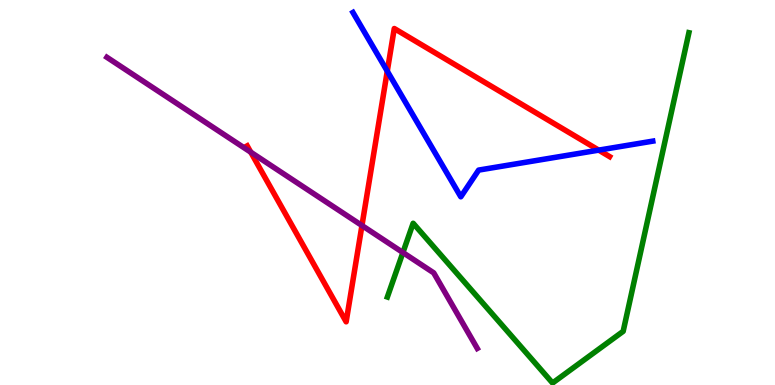[{'lines': ['blue', 'red'], 'intersections': [{'x': 5.0, 'y': 8.15}, {'x': 7.73, 'y': 6.1}]}, {'lines': ['green', 'red'], 'intersections': []}, {'lines': ['purple', 'red'], 'intersections': [{'x': 3.24, 'y': 6.05}, {'x': 4.67, 'y': 4.14}]}, {'lines': ['blue', 'green'], 'intersections': []}, {'lines': ['blue', 'purple'], 'intersections': []}, {'lines': ['green', 'purple'], 'intersections': [{'x': 5.2, 'y': 3.44}]}]